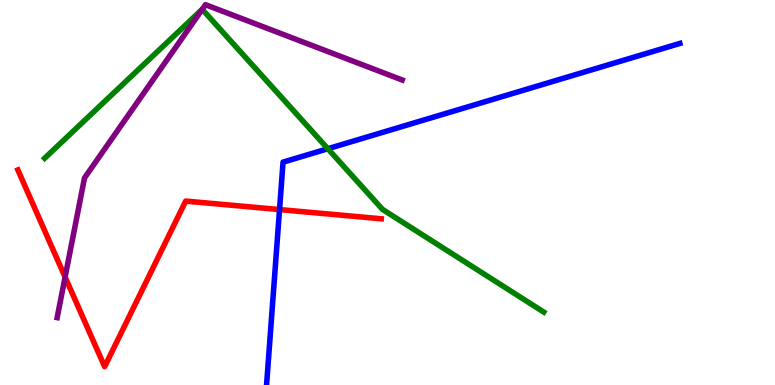[{'lines': ['blue', 'red'], 'intersections': [{'x': 3.61, 'y': 4.56}]}, {'lines': ['green', 'red'], 'intersections': []}, {'lines': ['purple', 'red'], 'intersections': [{'x': 0.84, 'y': 2.8}]}, {'lines': ['blue', 'green'], 'intersections': [{'x': 4.23, 'y': 6.14}]}, {'lines': ['blue', 'purple'], 'intersections': []}, {'lines': ['green', 'purple'], 'intersections': [{'x': 2.61, 'y': 9.76}]}]